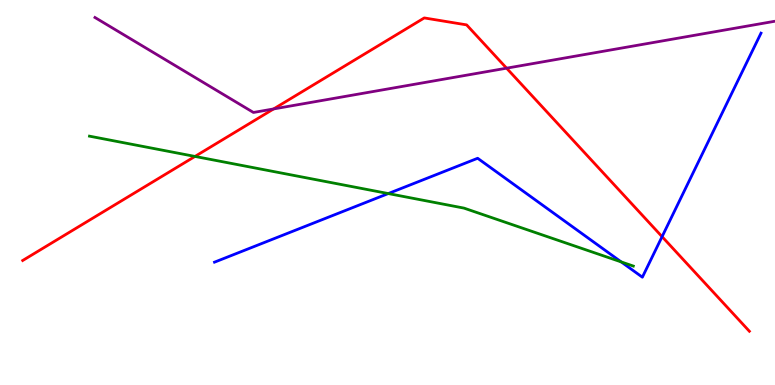[{'lines': ['blue', 'red'], 'intersections': [{'x': 8.54, 'y': 3.85}]}, {'lines': ['green', 'red'], 'intersections': [{'x': 2.52, 'y': 5.94}]}, {'lines': ['purple', 'red'], 'intersections': [{'x': 3.53, 'y': 7.17}, {'x': 6.54, 'y': 8.23}]}, {'lines': ['blue', 'green'], 'intersections': [{'x': 5.01, 'y': 4.97}, {'x': 8.02, 'y': 3.2}]}, {'lines': ['blue', 'purple'], 'intersections': []}, {'lines': ['green', 'purple'], 'intersections': []}]